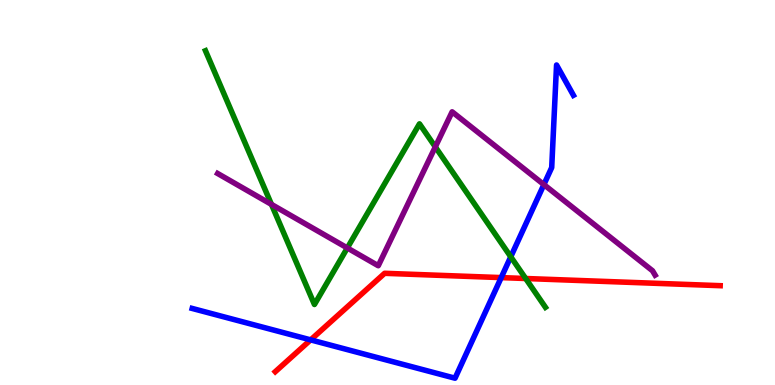[{'lines': ['blue', 'red'], 'intersections': [{'x': 4.01, 'y': 1.17}, {'x': 6.47, 'y': 2.79}]}, {'lines': ['green', 'red'], 'intersections': [{'x': 6.78, 'y': 2.77}]}, {'lines': ['purple', 'red'], 'intersections': []}, {'lines': ['blue', 'green'], 'intersections': [{'x': 6.59, 'y': 3.33}]}, {'lines': ['blue', 'purple'], 'intersections': [{'x': 7.02, 'y': 5.21}]}, {'lines': ['green', 'purple'], 'intersections': [{'x': 3.5, 'y': 4.69}, {'x': 4.48, 'y': 3.56}, {'x': 5.62, 'y': 6.18}]}]